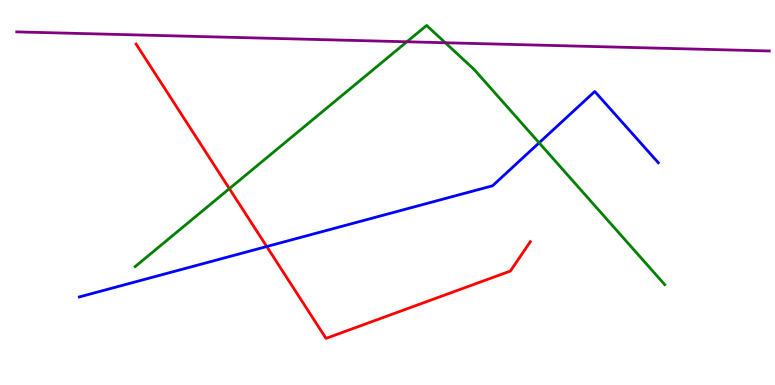[{'lines': ['blue', 'red'], 'intersections': [{'x': 3.44, 'y': 3.6}]}, {'lines': ['green', 'red'], 'intersections': [{'x': 2.96, 'y': 5.1}]}, {'lines': ['purple', 'red'], 'intersections': []}, {'lines': ['blue', 'green'], 'intersections': [{'x': 6.96, 'y': 6.29}]}, {'lines': ['blue', 'purple'], 'intersections': []}, {'lines': ['green', 'purple'], 'intersections': [{'x': 5.25, 'y': 8.91}, {'x': 5.75, 'y': 8.89}]}]